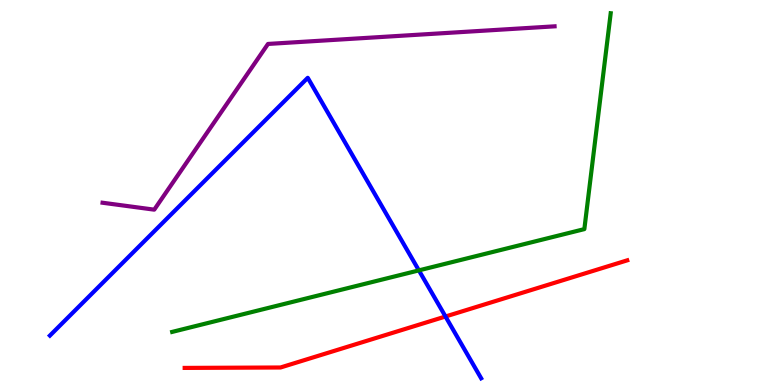[{'lines': ['blue', 'red'], 'intersections': [{'x': 5.75, 'y': 1.78}]}, {'lines': ['green', 'red'], 'intersections': []}, {'lines': ['purple', 'red'], 'intersections': []}, {'lines': ['blue', 'green'], 'intersections': [{'x': 5.4, 'y': 2.98}]}, {'lines': ['blue', 'purple'], 'intersections': []}, {'lines': ['green', 'purple'], 'intersections': []}]